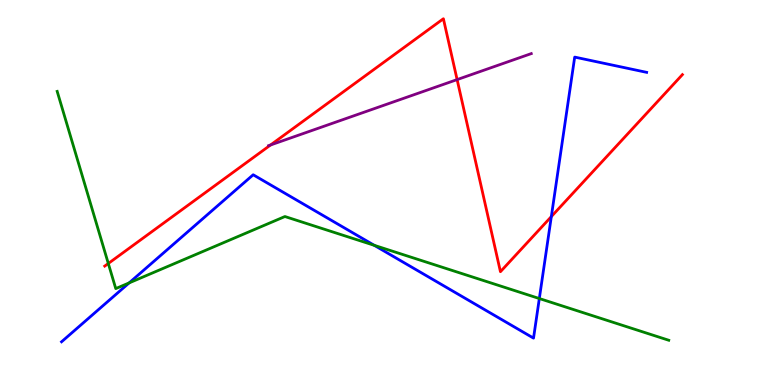[{'lines': ['blue', 'red'], 'intersections': [{'x': 7.11, 'y': 4.37}]}, {'lines': ['green', 'red'], 'intersections': [{'x': 1.4, 'y': 3.16}]}, {'lines': ['purple', 'red'], 'intersections': [{'x': 3.49, 'y': 6.23}, {'x': 5.9, 'y': 7.93}]}, {'lines': ['blue', 'green'], 'intersections': [{'x': 1.67, 'y': 2.65}, {'x': 4.83, 'y': 3.63}, {'x': 6.96, 'y': 2.25}]}, {'lines': ['blue', 'purple'], 'intersections': []}, {'lines': ['green', 'purple'], 'intersections': []}]